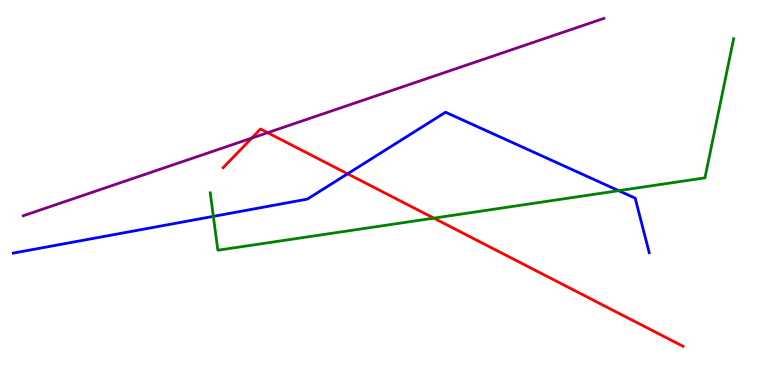[{'lines': ['blue', 'red'], 'intersections': [{'x': 4.48, 'y': 5.49}]}, {'lines': ['green', 'red'], 'intersections': [{'x': 5.6, 'y': 4.33}]}, {'lines': ['purple', 'red'], 'intersections': [{'x': 3.25, 'y': 6.41}, {'x': 3.45, 'y': 6.55}]}, {'lines': ['blue', 'green'], 'intersections': [{'x': 2.75, 'y': 4.38}, {'x': 7.98, 'y': 5.05}]}, {'lines': ['blue', 'purple'], 'intersections': []}, {'lines': ['green', 'purple'], 'intersections': []}]